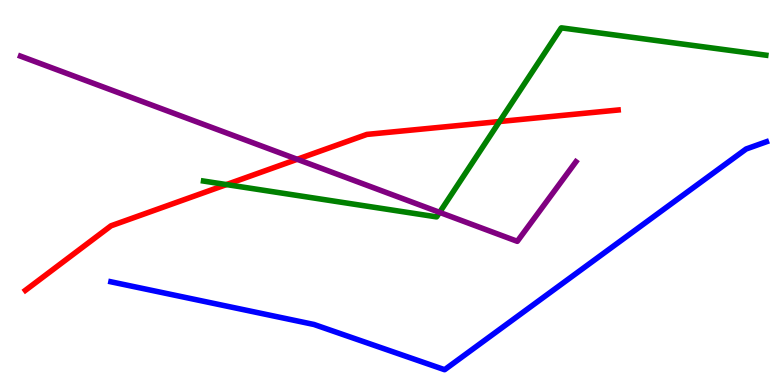[{'lines': ['blue', 'red'], 'intersections': []}, {'lines': ['green', 'red'], 'intersections': [{'x': 2.92, 'y': 5.21}, {'x': 6.45, 'y': 6.84}]}, {'lines': ['purple', 'red'], 'intersections': [{'x': 3.84, 'y': 5.86}]}, {'lines': ['blue', 'green'], 'intersections': []}, {'lines': ['blue', 'purple'], 'intersections': []}, {'lines': ['green', 'purple'], 'intersections': [{'x': 5.67, 'y': 4.48}]}]